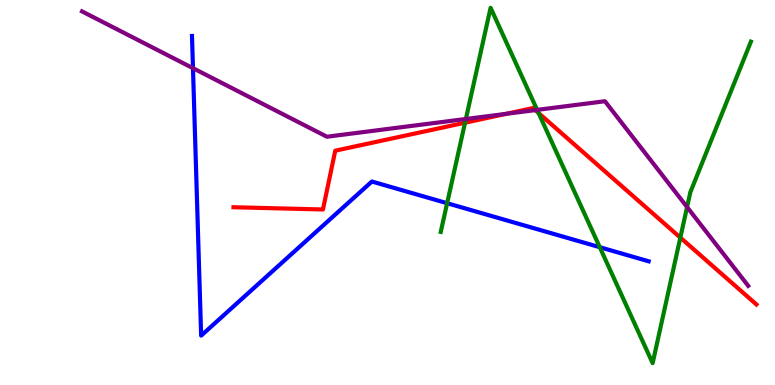[{'lines': ['blue', 'red'], 'intersections': []}, {'lines': ['green', 'red'], 'intersections': [{'x': 6.0, 'y': 6.81}, {'x': 6.95, 'y': 7.06}, {'x': 8.78, 'y': 3.83}]}, {'lines': ['purple', 'red'], 'intersections': [{'x': 6.53, 'y': 7.04}, {'x': 6.91, 'y': 7.14}]}, {'lines': ['blue', 'green'], 'intersections': [{'x': 5.77, 'y': 4.72}, {'x': 7.74, 'y': 3.58}]}, {'lines': ['blue', 'purple'], 'intersections': [{'x': 2.49, 'y': 8.23}]}, {'lines': ['green', 'purple'], 'intersections': [{'x': 6.01, 'y': 6.91}, {'x': 6.93, 'y': 7.15}, {'x': 8.87, 'y': 4.62}]}]